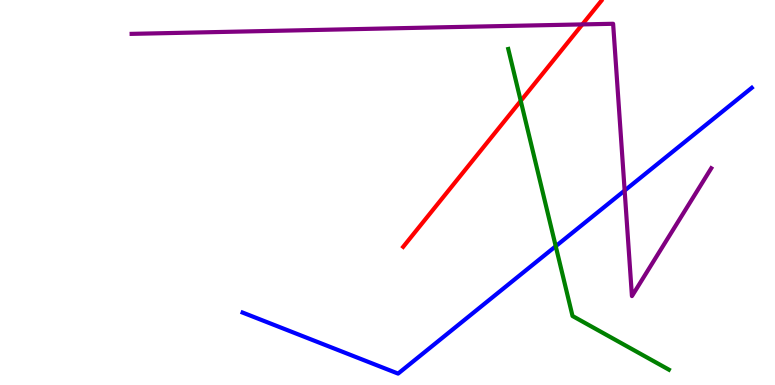[{'lines': ['blue', 'red'], 'intersections': []}, {'lines': ['green', 'red'], 'intersections': [{'x': 6.72, 'y': 7.38}]}, {'lines': ['purple', 'red'], 'intersections': [{'x': 7.51, 'y': 9.37}]}, {'lines': ['blue', 'green'], 'intersections': [{'x': 7.17, 'y': 3.6}]}, {'lines': ['blue', 'purple'], 'intersections': [{'x': 8.06, 'y': 5.05}]}, {'lines': ['green', 'purple'], 'intersections': []}]